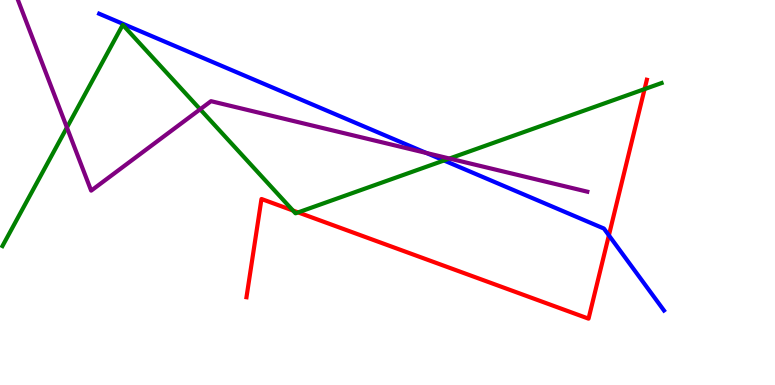[{'lines': ['blue', 'red'], 'intersections': [{'x': 7.86, 'y': 3.89}]}, {'lines': ['green', 'red'], 'intersections': [{'x': 3.78, 'y': 4.53}, {'x': 3.85, 'y': 4.48}, {'x': 8.32, 'y': 7.69}]}, {'lines': ['purple', 'red'], 'intersections': []}, {'lines': ['blue', 'green'], 'intersections': [{'x': 5.73, 'y': 5.83}]}, {'lines': ['blue', 'purple'], 'intersections': [{'x': 5.5, 'y': 6.03}]}, {'lines': ['green', 'purple'], 'intersections': [{'x': 0.863, 'y': 6.69}, {'x': 2.58, 'y': 7.16}, {'x': 5.8, 'y': 5.88}]}]